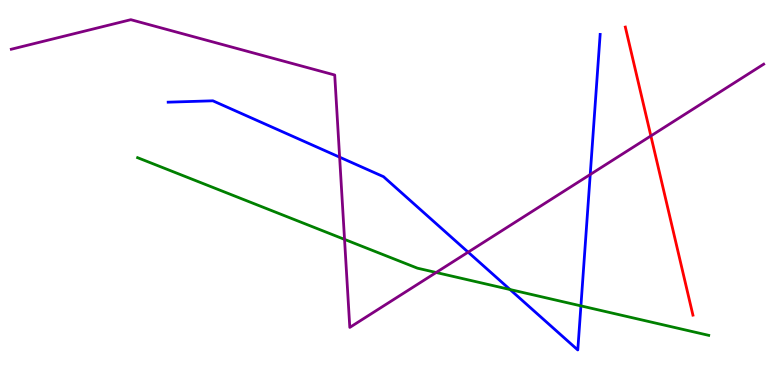[{'lines': ['blue', 'red'], 'intersections': []}, {'lines': ['green', 'red'], 'intersections': []}, {'lines': ['purple', 'red'], 'intersections': [{'x': 8.4, 'y': 6.47}]}, {'lines': ['blue', 'green'], 'intersections': [{'x': 6.58, 'y': 2.48}, {'x': 7.5, 'y': 2.06}]}, {'lines': ['blue', 'purple'], 'intersections': [{'x': 4.38, 'y': 5.92}, {'x': 6.04, 'y': 3.45}, {'x': 7.62, 'y': 5.47}]}, {'lines': ['green', 'purple'], 'intersections': [{'x': 4.45, 'y': 3.78}, {'x': 5.63, 'y': 2.92}]}]